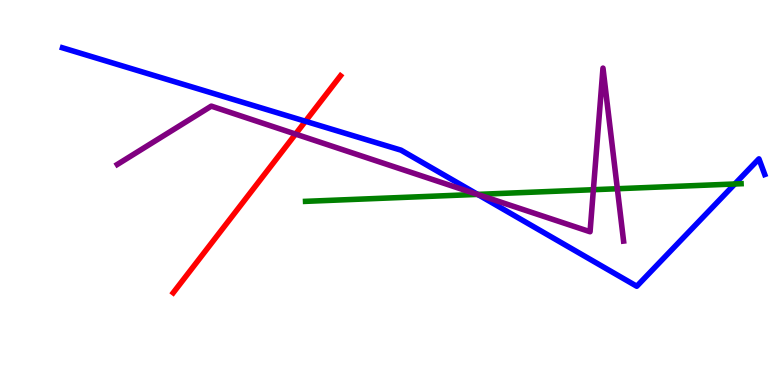[{'lines': ['blue', 'red'], 'intersections': [{'x': 3.94, 'y': 6.85}]}, {'lines': ['green', 'red'], 'intersections': []}, {'lines': ['purple', 'red'], 'intersections': [{'x': 3.81, 'y': 6.52}]}, {'lines': ['blue', 'green'], 'intersections': [{'x': 6.16, 'y': 4.95}, {'x': 9.48, 'y': 5.22}]}, {'lines': ['blue', 'purple'], 'intersections': [{'x': 6.17, 'y': 4.95}]}, {'lines': ['green', 'purple'], 'intersections': [{'x': 6.16, 'y': 4.95}, {'x': 7.66, 'y': 5.07}, {'x': 7.97, 'y': 5.1}]}]